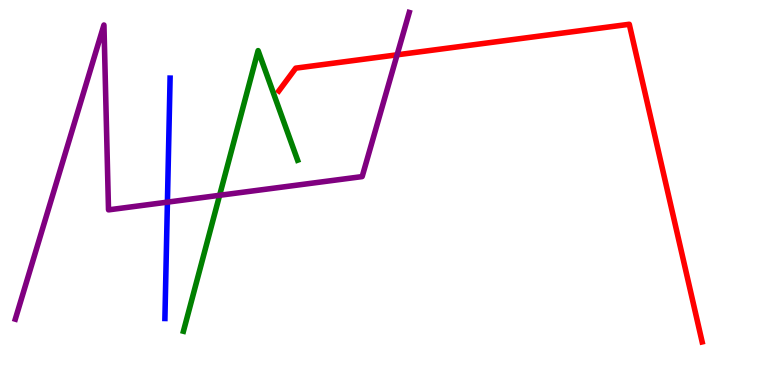[{'lines': ['blue', 'red'], 'intersections': []}, {'lines': ['green', 'red'], 'intersections': []}, {'lines': ['purple', 'red'], 'intersections': [{'x': 5.12, 'y': 8.58}]}, {'lines': ['blue', 'green'], 'intersections': []}, {'lines': ['blue', 'purple'], 'intersections': [{'x': 2.16, 'y': 4.75}]}, {'lines': ['green', 'purple'], 'intersections': [{'x': 2.83, 'y': 4.93}]}]